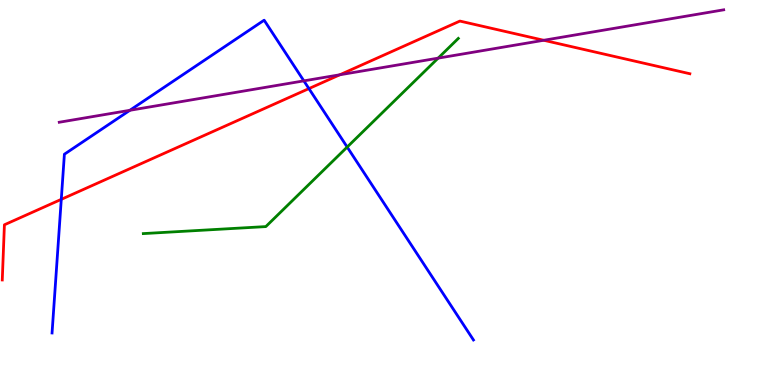[{'lines': ['blue', 'red'], 'intersections': [{'x': 0.791, 'y': 4.82}, {'x': 3.99, 'y': 7.7}]}, {'lines': ['green', 'red'], 'intersections': []}, {'lines': ['purple', 'red'], 'intersections': [{'x': 4.39, 'y': 8.06}, {'x': 7.02, 'y': 8.95}]}, {'lines': ['blue', 'green'], 'intersections': [{'x': 4.48, 'y': 6.18}]}, {'lines': ['blue', 'purple'], 'intersections': [{'x': 1.68, 'y': 7.13}, {'x': 3.92, 'y': 7.9}]}, {'lines': ['green', 'purple'], 'intersections': [{'x': 5.65, 'y': 8.49}]}]